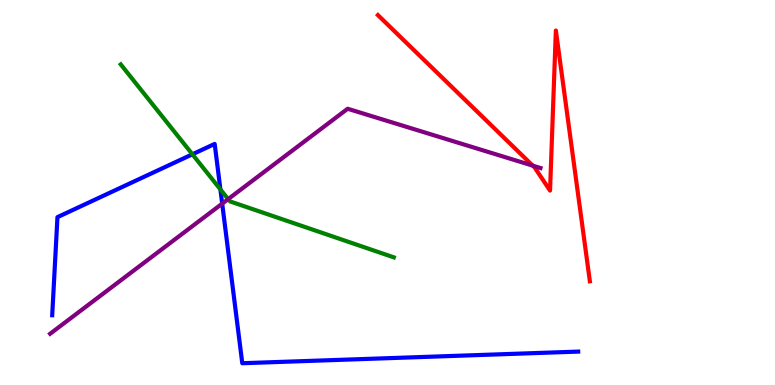[{'lines': ['blue', 'red'], 'intersections': []}, {'lines': ['green', 'red'], 'intersections': []}, {'lines': ['purple', 'red'], 'intersections': [{'x': 6.87, 'y': 5.7}]}, {'lines': ['blue', 'green'], 'intersections': [{'x': 2.48, 'y': 5.99}, {'x': 2.84, 'y': 5.08}]}, {'lines': ['blue', 'purple'], 'intersections': [{'x': 2.87, 'y': 4.71}]}, {'lines': ['green', 'purple'], 'intersections': [{'x': 2.94, 'y': 4.83}]}]